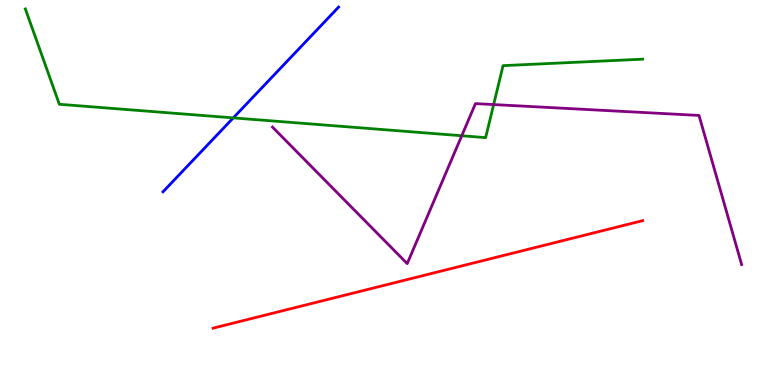[{'lines': ['blue', 'red'], 'intersections': []}, {'lines': ['green', 'red'], 'intersections': []}, {'lines': ['purple', 'red'], 'intersections': []}, {'lines': ['blue', 'green'], 'intersections': [{'x': 3.01, 'y': 6.94}]}, {'lines': ['blue', 'purple'], 'intersections': []}, {'lines': ['green', 'purple'], 'intersections': [{'x': 5.96, 'y': 6.47}, {'x': 6.37, 'y': 7.28}]}]